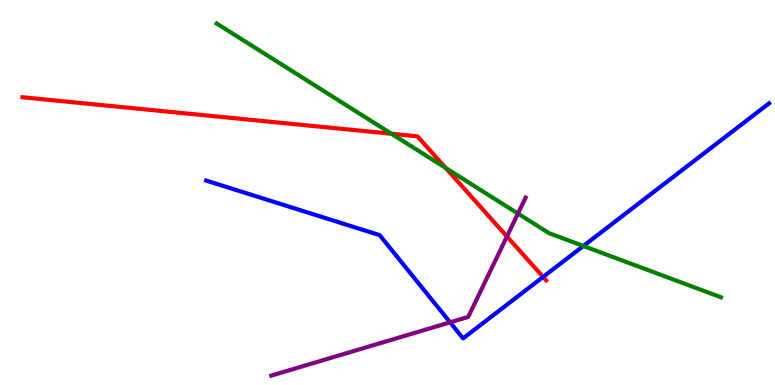[{'lines': ['blue', 'red'], 'intersections': [{'x': 7.01, 'y': 2.81}]}, {'lines': ['green', 'red'], 'intersections': [{'x': 5.05, 'y': 6.53}, {'x': 5.75, 'y': 5.64}]}, {'lines': ['purple', 'red'], 'intersections': [{'x': 6.54, 'y': 3.86}]}, {'lines': ['blue', 'green'], 'intersections': [{'x': 7.53, 'y': 3.61}]}, {'lines': ['blue', 'purple'], 'intersections': [{'x': 5.81, 'y': 1.63}]}, {'lines': ['green', 'purple'], 'intersections': [{'x': 6.68, 'y': 4.45}]}]